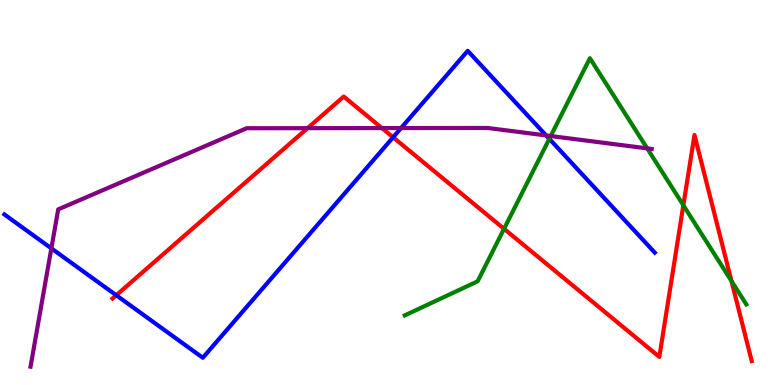[{'lines': ['blue', 'red'], 'intersections': [{'x': 1.5, 'y': 2.33}, {'x': 5.07, 'y': 6.43}]}, {'lines': ['green', 'red'], 'intersections': [{'x': 6.5, 'y': 4.06}, {'x': 8.82, 'y': 4.67}, {'x': 9.44, 'y': 2.7}]}, {'lines': ['purple', 'red'], 'intersections': [{'x': 3.97, 'y': 6.67}, {'x': 4.93, 'y': 6.67}]}, {'lines': ['blue', 'green'], 'intersections': [{'x': 7.09, 'y': 6.39}]}, {'lines': ['blue', 'purple'], 'intersections': [{'x': 0.663, 'y': 3.55}, {'x': 5.18, 'y': 6.67}, {'x': 7.05, 'y': 6.48}]}, {'lines': ['green', 'purple'], 'intersections': [{'x': 7.11, 'y': 6.47}, {'x': 8.35, 'y': 6.15}]}]